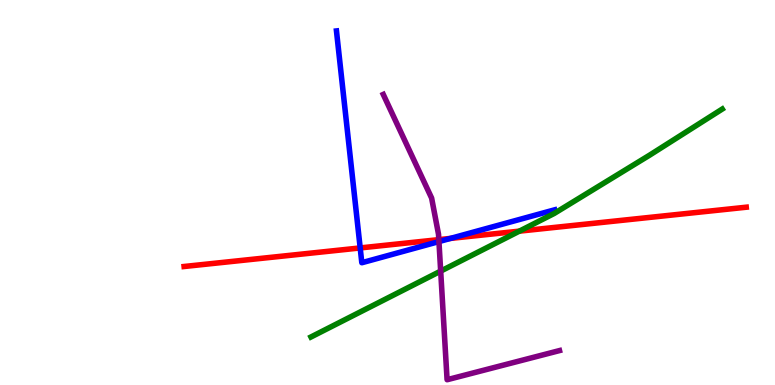[{'lines': ['blue', 'red'], 'intersections': [{'x': 4.65, 'y': 3.56}, {'x': 5.81, 'y': 3.81}]}, {'lines': ['green', 'red'], 'intersections': [{'x': 6.7, 'y': 4.0}]}, {'lines': ['purple', 'red'], 'intersections': [{'x': 5.66, 'y': 3.78}]}, {'lines': ['blue', 'green'], 'intersections': []}, {'lines': ['blue', 'purple'], 'intersections': [{'x': 5.66, 'y': 3.73}]}, {'lines': ['green', 'purple'], 'intersections': [{'x': 5.69, 'y': 2.96}]}]